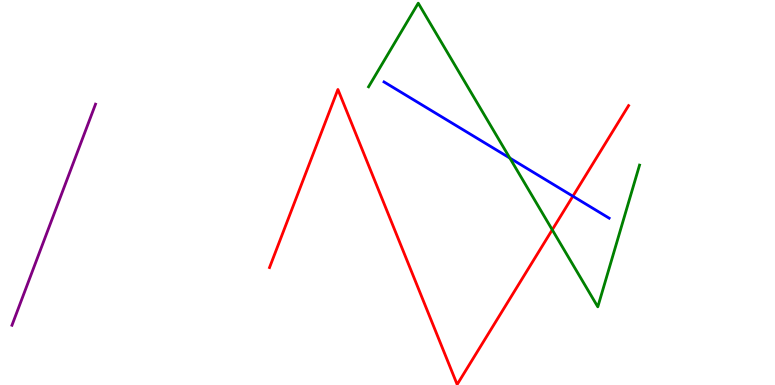[{'lines': ['blue', 'red'], 'intersections': [{'x': 7.39, 'y': 4.9}]}, {'lines': ['green', 'red'], 'intersections': [{'x': 7.13, 'y': 4.03}]}, {'lines': ['purple', 'red'], 'intersections': []}, {'lines': ['blue', 'green'], 'intersections': [{'x': 6.58, 'y': 5.89}]}, {'lines': ['blue', 'purple'], 'intersections': []}, {'lines': ['green', 'purple'], 'intersections': []}]